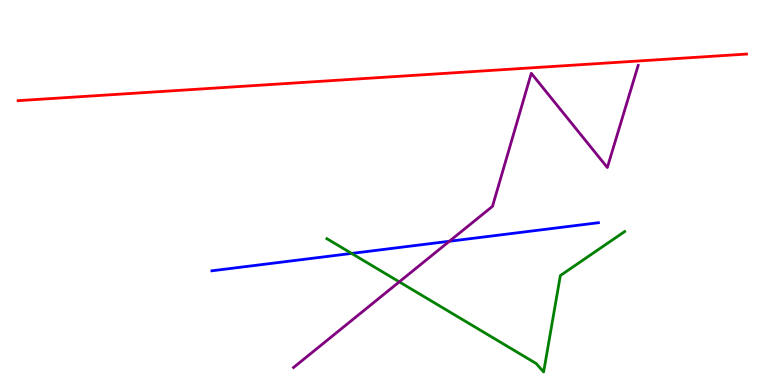[{'lines': ['blue', 'red'], 'intersections': []}, {'lines': ['green', 'red'], 'intersections': []}, {'lines': ['purple', 'red'], 'intersections': []}, {'lines': ['blue', 'green'], 'intersections': [{'x': 4.54, 'y': 3.42}]}, {'lines': ['blue', 'purple'], 'intersections': [{'x': 5.8, 'y': 3.73}]}, {'lines': ['green', 'purple'], 'intersections': [{'x': 5.15, 'y': 2.68}]}]